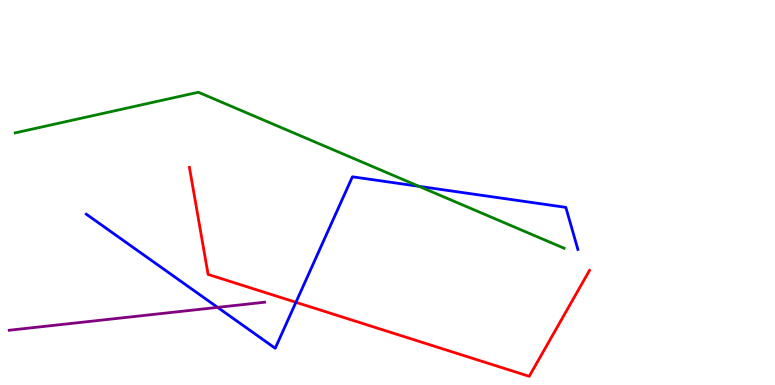[{'lines': ['blue', 'red'], 'intersections': [{'x': 3.82, 'y': 2.15}]}, {'lines': ['green', 'red'], 'intersections': []}, {'lines': ['purple', 'red'], 'intersections': []}, {'lines': ['blue', 'green'], 'intersections': [{'x': 5.41, 'y': 5.16}]}, {'lines': ['blue', 'purple'], 'intersections': [{'x': 2.81, 'y': 2.02}]}, {'lines': ['green', 'purple'], 'intersections': []}]